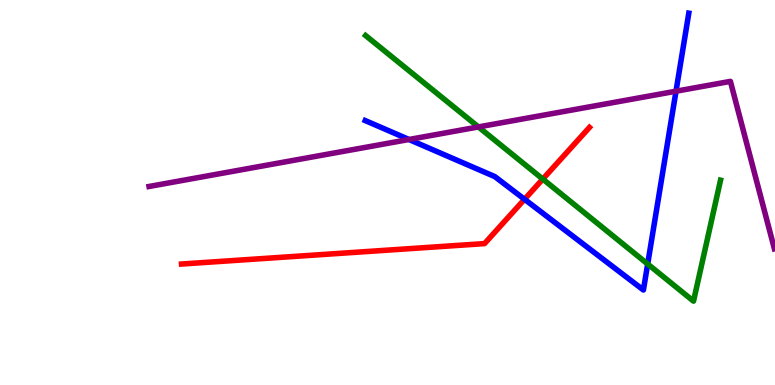[{'lines': ['blue', 'red'], 'intersections': [{'x': 6.77, 'y': 4.82}]}, {'lines': ['green', 'red'], 'intersections': [{'x': 7.0, 'y': 5.35}]}, {'lines': ['purple', 'red'], 'intersections': []}, {'lines': ['blue', 'green'], 'intersections': [{'x': 8.36, 'y': 3.14}]}, {'lines': ['blue', 'purple'], 'intersections': [{'x': 5.28, 'y': 6.38}, {'x': 8.72, 'y': 7.63}]}, {'lines': ['green', 'purple'], 'intersections': [{'x': 6.17, 'y': 6.7}]}]